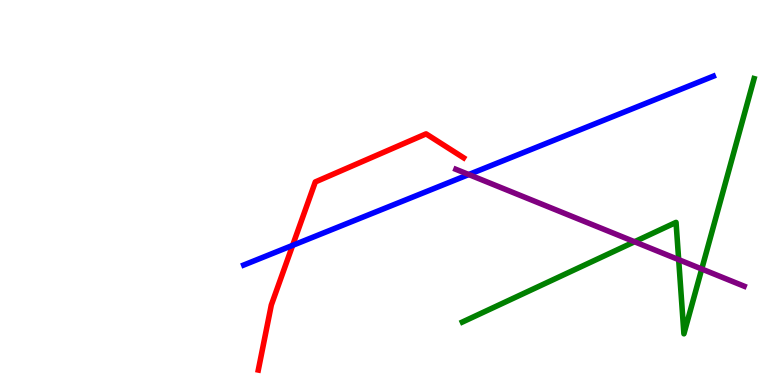[{'lines': ['blue', 'red'], 'intersections': [{'x': 3.78, 'y': 3.63}]}, {'lines': ['green', 'red'], 'intersections': []}, {'lines': ['purple', 'red'], 'intersections': []}, {'lines': ['blue', 'green'], 'intersections': []}, {'lines': ['blue', 'purple'], 'intersections': [{'x': 6.05, 'y': 5.47}]}, {'lines': ['green', 'purple'], 'intersections': [{'x': 8.19, 'y': 3.72}, {'x': 8.76, 'y': 3.26}, {'x': 9.05, 'y': 3.01}]}]